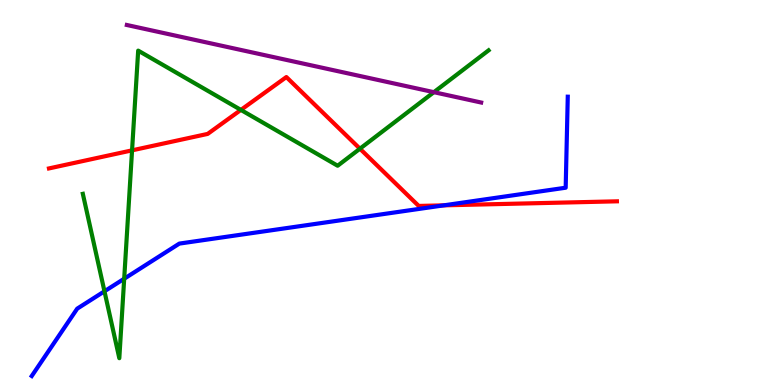[{'lines': ['blue', 'red'], 'intersections': [{'x': 5.73, 'y': 4.67}]}, {'lines': ['green', 'red'], 'intersections': [{'x': 1.7, 'y': 6.09}, {'x': 3.11, 'y': 7.15}, {'x': 4.64, 'y': 6.14}]}, {'lines': ['purple', 'red'], 'intersections': []}, {'lines': ['blue', 'green'], 'intersections': [{'x': 1.35, 'y': 2.43}, {'x': 1.6, 'y': 2.76}]}, {'lines': ['blue', 'purple'], 'intersections': []}, {'lines': ['green', 'purple'], 'intersections': [{'x': 5.6, 'y': 7.61}]}]